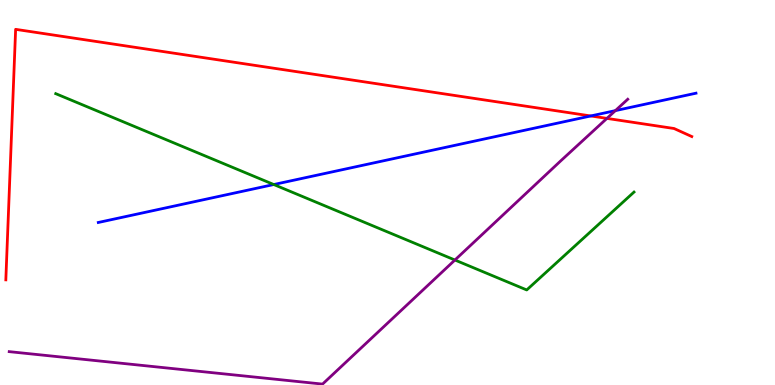[{'lines': ['blue', 'red'], 'intersections': [{'x': 7.62, 'y': 6.99}]}, {'lines': ['green', 'red'], 'intersections': []}, {'lines': ['purple', 'red'], 'intersections': [{'x': 7.83, 'y': 6.92}]}, {'lines': ['blue', 'green'], 'intersections': [{'x': 3.53, 'y': 5.21}]}, {'lines': ['blue', 'purple'], 'intersections': [{'x': 7.94, 'y': 7.13}]}, {'lines': ['green', 'purple'], 'intersections': [{'x': 5.87, 'y': 3.25}]}]